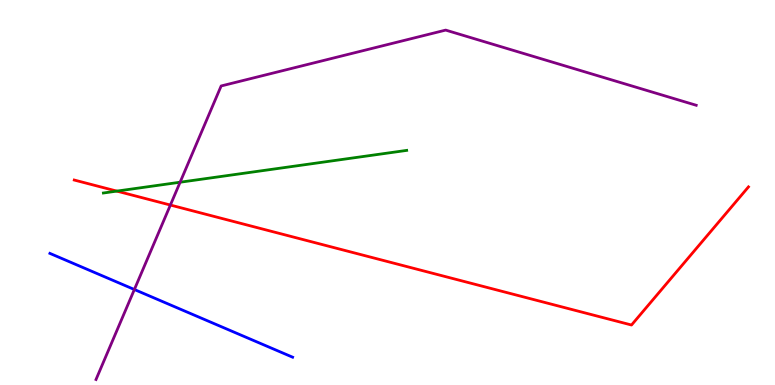[{'lines': ['blue', 'red'], 'intersections': []}, {'lines': ['green', 'red'], 'intersections': [{'x': 1.51, 'y': 5.04}]}, {'lines': ['purple', 'red'], 'intersections': [{'x': 2.2, 'y': 4.67}]}, {'lines': ['blue', 'green'], 'intersections': []}, {'lines': ['blue', 'purple'], 'intersections': [{'x': 1.73, 'y': 2.48}]}, {'lines': ['green', 'purple'], 'intersections': [{'x': 2.32, 'y': 5.27}]}]